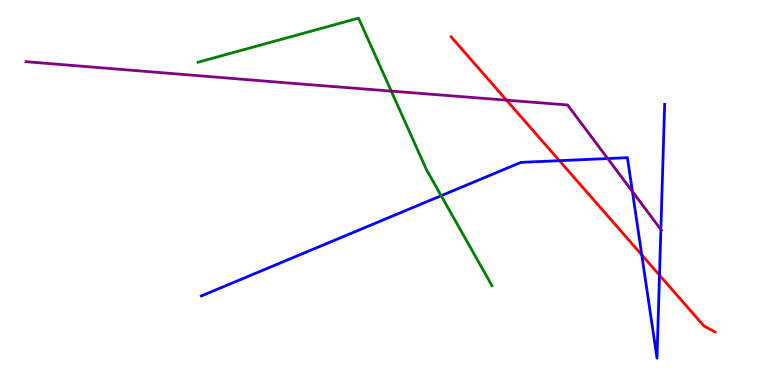[{'lines': ['blue', 'red'], 'intersections': [{'x': 7.22, 'y': 5.83}, {'x': 8.28, 'y': 3.38}, {'x': 8.51, 'y': 2.85}]}, {'lines': ['green', 'red'], 'intersections': []}, {'lines': ['purple', 'red'], 'intersections': [{'x': 6.54, 'y': 7.4}]}, {'lines': ['blue', 'green'], 'intersections': [{'x': 5.69, 'y': 4.92}]}, {'lines': ['blue', 'purple'], 'intersections': [{'x': 7.84, 'y': 5.88}, {'x': 8.16, 'y': 5.02}, {'x': 8.53, 'y': 4.04}]}, {'lines': ['green', 'purple'], 'intersections': [{'x': 5.05, 'y': 7.63}]}]